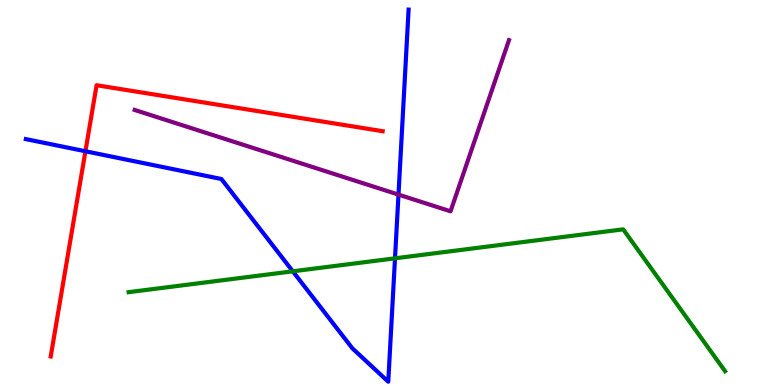[{'lines': ['blue', 'red'], 'intersections': [{'x': 1.1, 'y': 6.07}]}, {'lines': ['green', 'red'], 'intersections': []}, {'lines': ['purple', 'red'], 'intersections': []}, {'lines': ['blue', 'green'], 'intersections': [{'x': 3.78, 'y': 2.95}, {'x': 5.1, 'y': 3.29}]}, {'lines': ['blue', 'purple'], 'intersections': [{'x': 5.14, 'y': 4.95}]}, {'lines': ['green', 'purple'], 'intersections': []}]